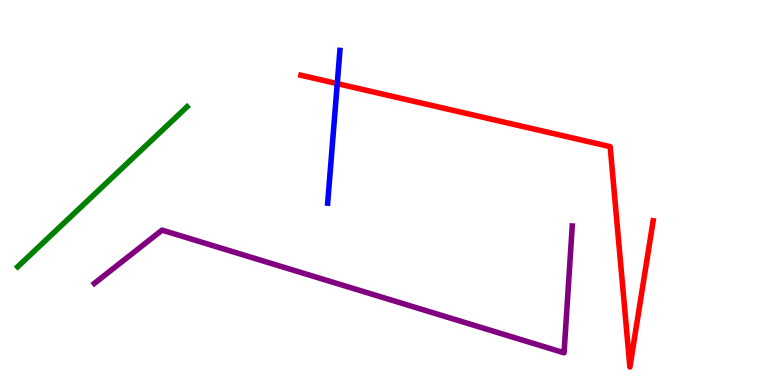[{'lines': ['blue', 'red'], 'intersections': [{'x': 4.35, 'y': 7.83}]}, {'lines': ['green', 'red'], 'intersections': []}, {'lines': ['purple', 'red'], 'intersections': []}, {'lines': ['blue', 'green'], 'intersections': []}, {'lines': ['blue', 'purple'], 'intersections': []}, {'lines': ['green', 'purple'], 'intersections': []}]